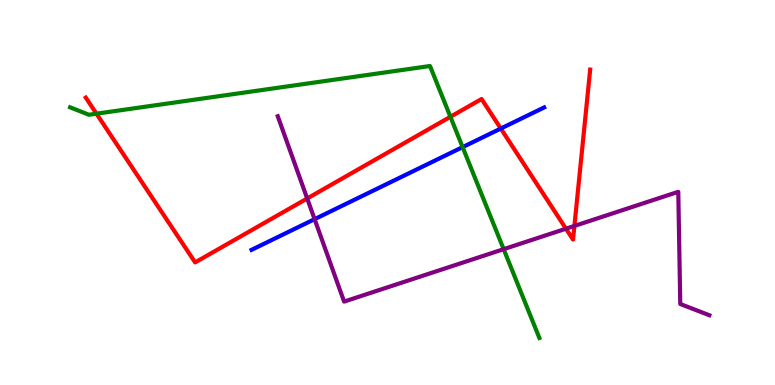[{'lines': ['blue', 'red'], 'intersections': [{'x': 6.46, 'y': 6.66}]}, {'lines': ['green', 'red'], 'intersections': [{'x': 1.24, 'y': 7.05}, {'x': 5.81, 'y': 6.97}]}, {'lines': ['purple', 'red'], 'intersections': [{'x': 3.96, 'y': 4.84}, {'x': 7.3, 'y': 4.06}, {'x': 7.41, 'y': 4.13}]}, {'lines': ['blue', 'green'], 'intersections': [{'x': 5.97, 'y': 6.18}]}, {'lines': ['blue', 'purple'], 'intersections': [{'x': 4.06, 'y': 4.31}]}, {'lines': ['green', 'purple'], 'intersections': [{'x': 6.5, 'y': 3.53}]}]